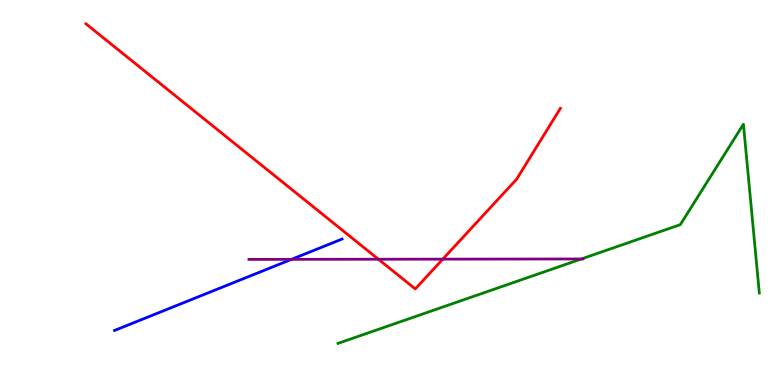[{'lines': ['blue', 'red'], 'intersections': []}, {'lines': ['green', 'red'], 'intersections': []}, {'lines': ['purple', 'red'], 'intersections': [{'x': 4.88, 'y': 3.27}, {'x': 5.71, 'y': 3.27}]}, {'lines': ['blue', 'green'], 'intersections': []}, {'lines': ['blue', 'purple'], 'intersections': [{'x': 3.76, 'y': 3.26}]}, {'lines': ['green', 'purple'], 'intersections': [{'x': 7.5, 'y': 3.27}]}]